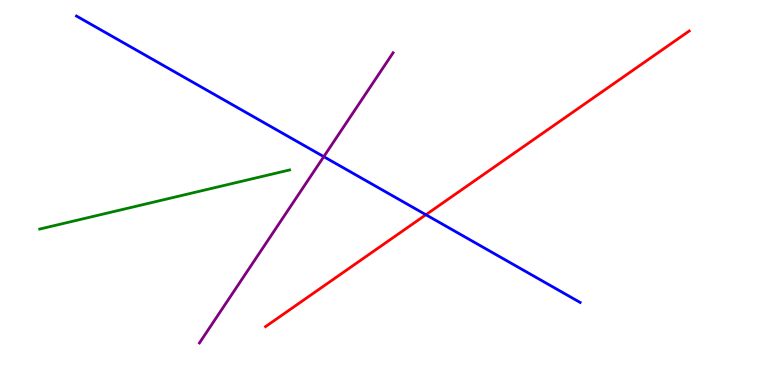[{'lines': ['blue', 'red'], 'intersections': [{'x': 5.5, 'y': 4.42}]}, {'lines': ['green', 'red'], 'intersections': []}, {'lines': ['purple', 'red'], 'intersections': []}, {'lines': ['blue', 'green'], 'intersections': []}, {'lines': ['blue', 'purple'], 'intersections': [{'x': 4.18, 'y': 5.93}]}, {'lines': ['green', 'purple'], 'intersections': []}]